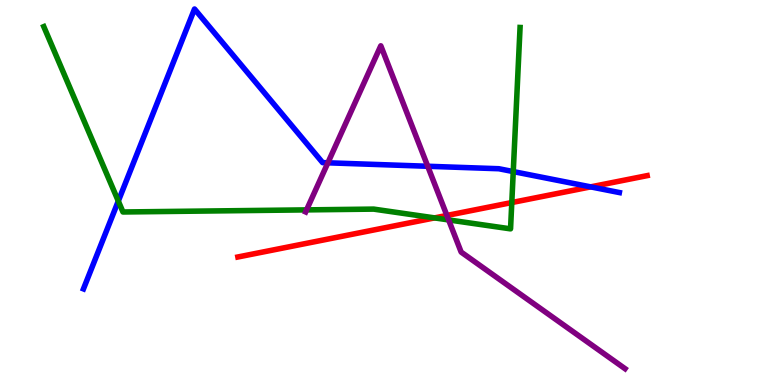[{'lines': ['blue', 'red'], 'intersections': [{'x': 7.62, 'y': 5.15}]}, {'lines': ['green', 'red'], 'intersections': [{'x': 5.61, 'y': 4.34}, {'x': 6.6, 'y': 4.74}]}, {'lines': ['purple', 'red'], 'intersections': [{'x': 5.77, 'y': 4.4}]}, {'lines': ['blue', 'green'], 'intersections': [{'x': 1.53, 'y': 4.78}, {'x': 6.62, 'y': 5.54}]}, {'lines': ['blue', 'purple'], 'intersections': [{'x': 4.23, 'y': 5.77}, {'x': 5.52, 'y': 5.68}]}, {'lines': ['green', 'purple'], 'intersections': [{'x': 3.96, 'y': 4.55}, {'x': 5.79, 'y': 4.29}]}]